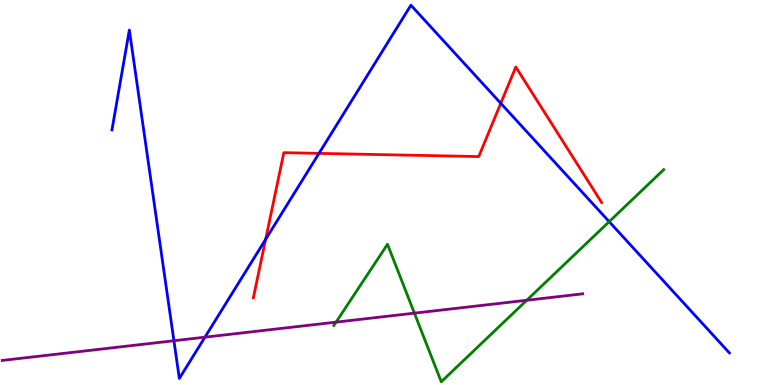[{'lines': ['blue', 'red'], 'intersections': [{'x': 3.43, 'y': 3.78}, {'x': 4.12, 'y': 6.02}, {'x': 6.46, 'y': 7.32}]}, {'lines': ['green', 'red'], 'intersections': []}, {'lines': ['purple', 'red'], 'intersections': []}, {'lines': ['blue', 'green'], 'intersections': [{'x': 7.86, 'y': 4.24}]}, {'lines': ['blue', 'purple'], 'intersections': [{'x': 2.24, 'y': 1.15}, {'x': 2.64, 'y': 1.24}]}, {'lines': ['green', 'purple'], 'intersections': [{'x': 4.34, 'y': 1.63}, {'x': 5.35, 'y': 1.87}, {'x': 6.8, 'y': 2.2}]}]